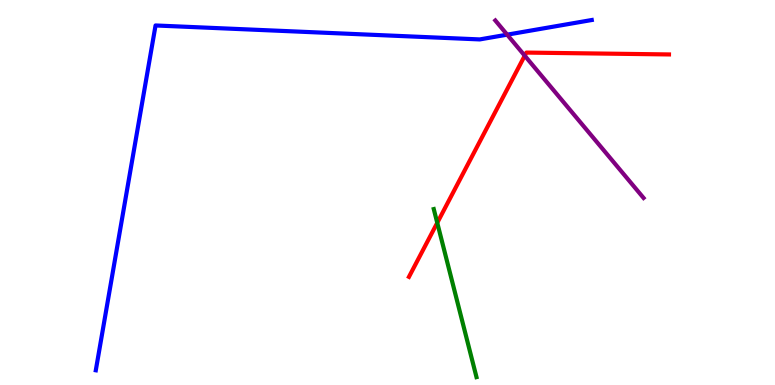[{'lines': ['blue', 'red'], 'intersections': []}, {'lines': ['green', 'red'], 'intersections': [{'x': 5.64, 'y': 4.21}]}, {'lines': ['purple', 'red'], 'intersections': [{'x': 6.77, 'y': 8.55}]}, {'lines': ['blue', 'green'], 'intersections': []}, {'lines': ['blue', 'purple'], 'intersections': [{'x': 6.54, 'y': 9.1}]}, {'lines': ['green', 'purple'], 'intersections': []}]